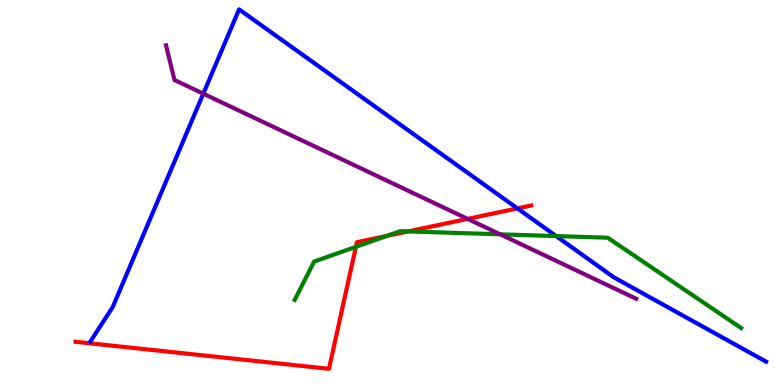[{'lines': ['blue', 'red'], 'intersections': [{'x': 6.68, 'y': 4.59}]}, {'lines': ['green', 'red'], 'intersections': [{'x': 4.59, 'y': 3.59}, {'x': 4.99, 'y': 3.87}, {'x': 5.27, 'y': 3.99}]}, {'lines': ['purple', 'red'], 'intersections': [{'x': 6.03, 'y': 4.31}]}, {'lines': ['blue', 'green'], 'intersections': [{'x': 7.18, 'y': 3.87}]}, {'lines': ['blue', 'purple'], 'intersections': [{'x': 2.62, 'y': 7.57}]}, {'lines': ['green', 'purple'], 'intersections': [{'x': 6.45, 'y': 3.91}]}]